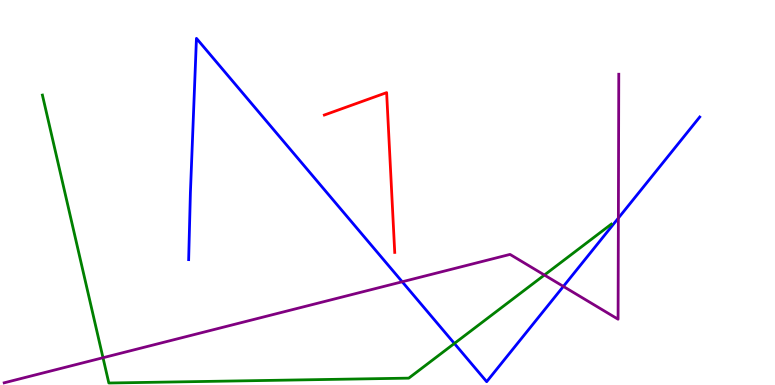[{'lines': ['blue', 'red'], 'intersections': []}, {'lines': ['green', 'red'], 'intersections': []}, {'lines': ['purple', 'red'], 'intersections': []}, {'lines': ['blue', 'green'], 'intersections': [{'x': 5.86, 'y': 1.08}]}, {'lines': ['blue', 'purple'], 'intersections': [{'x': 5.19, 'y': 2.68}, {'x': 7.27, 'y': 2.56}, {'x': 7.98, 'y': 4.34}]}, {'lines': ['green', 'purple'], 'intersections': [{'x': 1.33, 'y': 0.708}, {'x': 7.02, 'y': 2.86}]}]